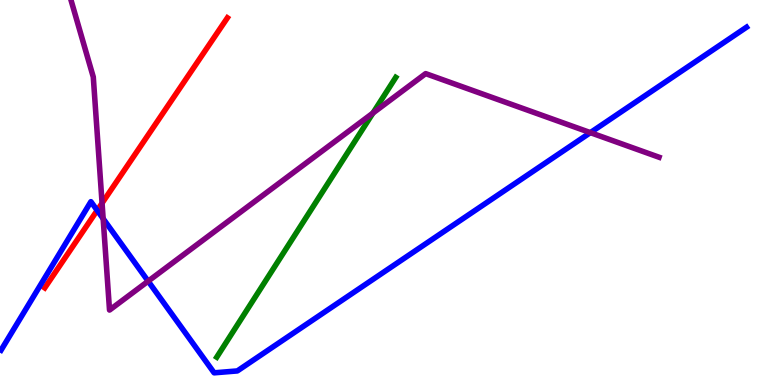[{'lines': ['blue', 'red'], 'intersections': [{'x': 1.25, 'y': 4.54}]}, {'lines': ['green', 'red'], 'intersections': []}, {'lines': ['purple', 'red'], 'intersections': [{'x': 1.32, 'y': 4.72}]}, {'lines': ['blue', 'green'], 'intersections': []}, {'lines': ['blue', 'purple'], 'intersections': [{'x': 1.33, 'y': 4.32}, {'x': 1.91, 'y': 2.7}, {'x': 7.62, 'y': 6.56}]}, {'lines': ['green', 'purple'], 'intersections': [{'x': 4.81, 'y': 7.06}]}]